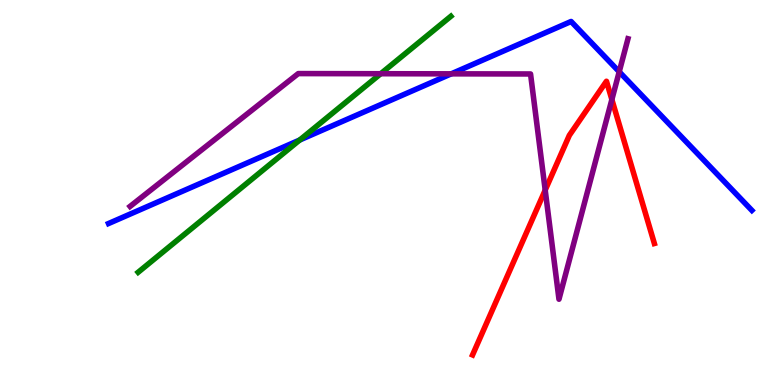[{'lines': ['blue', 'red'], 'intersections': []}, {'lines': ['green', 'red'], 'intersections': []}, {'lines': ['purple', 'red'], 'intersections': [{'x': 7.03, 'y': 5.06}, {'x': 7.9, 'y': 7.41}]}, {'lines': ['blue', 'green'], 'intersections': [{'x': 3.87, 'y': 6.36}]}, {'lines': ['blue', 'purple'], 'intersections': [{'x': 5.82, 'y': 8.08}, {'x': 7.99, 'y': 8.14}]}, {'lines': ['green', 'purple'], 'intersections': [{'x': 4.91, 'y': 8.09}]}]